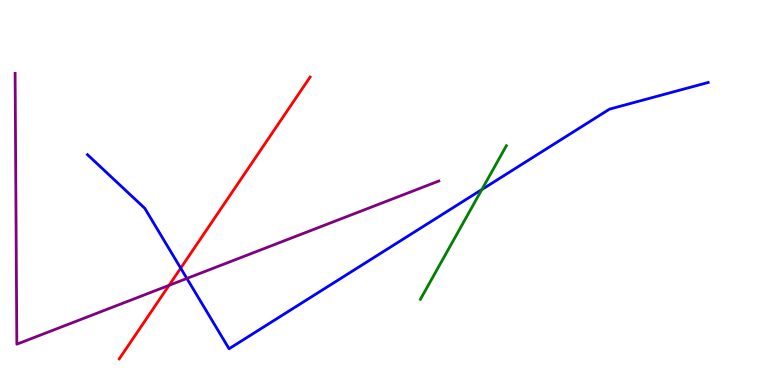[{'lines': ['blue', 'red'], 'intersections': [{'x': 2.33, 'y': 3.04}]}, {'lines': ['green', 'red'], 'intersections': []}, {'lines': ['purple', 'red'], 'intersections': [{'x': 2.18, 'y': 2.59}]}, {'lines': ['blue', 'green'], 'intersections': [{'x': 6.22, 'y': 5.08}]}, {'lines': ['blue', 'purple'], 'intersections': [{'x': 2.41, 'y': 2.77}]}, {'lines': ['green', 'purple'], 'intersections': []}]